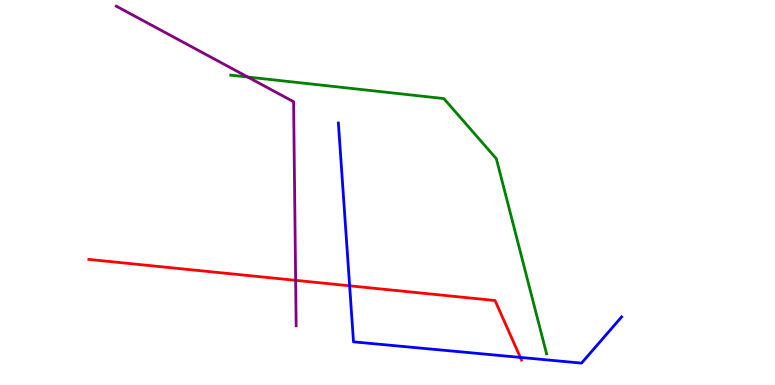[{'lines': ['blue', 'red'], 'intersections': [{'x': 4.51, 'y': 2.58}, {'x': 6.71, 'y': 0.717}]}, {'lines': ['green', 'red'], 'intersections': []}, {'lines': ['purple', 'red'], 'intersections': [{'x': 3.81, 'y': 2.72}]}, {'lines': ['blue', 'green'], 'intersections': []}, {'lines': ['blue', 'purple'], 'intersections': []}, {'lines': ['green', 'purple'], 'intersections': [{'x': 3.2, 'y': 8.0}]}]